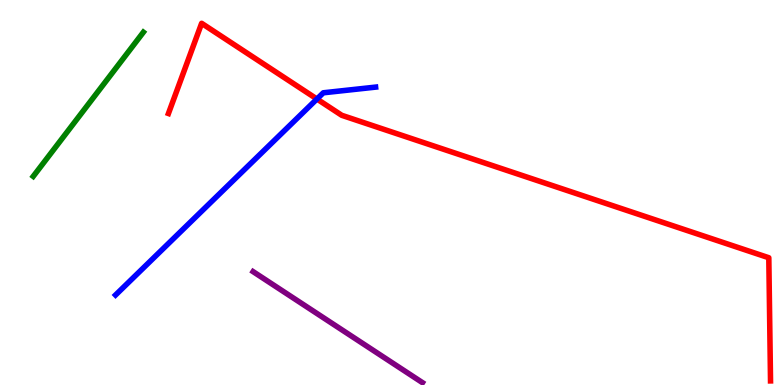[{'lines': ['blue', 'red'], 'intersections': [{'x': 4.09, 'y': 7.43}]}, {'lines': ['green', 'red'], 'intersections': []}, {'lines': ['purple', 'red'], 'intersections': []}, {'lines': ['blue', 'green'], 'intersections': []}, {'lines': ['blue', 'purple'], 'intersections': []}, {'lines': ['green', 'purple'], 'intersections': []}]